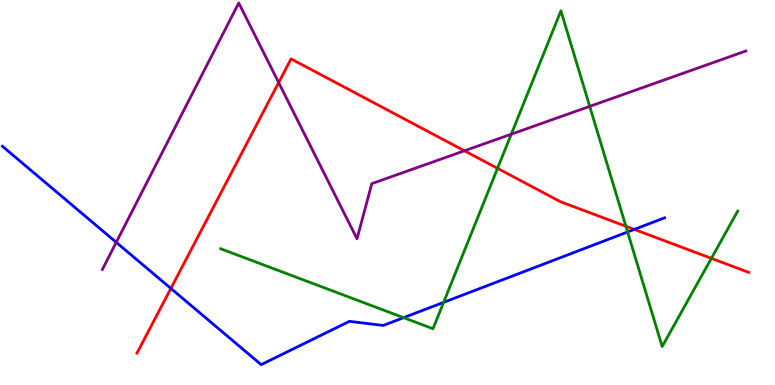[{'lines': ['blue', 'red'], 'intersections': [{'x': 2.2, 'y': 2.51}, {'x': 8.18, 'y': 4.04}]}, {'lines': ['green', 'red'], 'intersections': [{'x': 6.42, 'y': 5.63}, {'x': 8.08, 'y': 4.12}, {'x': 9.18, 'y': 3.29}]}, {'lines': ['purple', 'red'], 'intersections': [{'x': 3.6, 'y': 7.85}, {'x': 5.99, 'y': 6.08}]}, {'lines': ['blue', 'green'], 'intersections': [{'x': 5.21, 'y': 1.75}, {'x': 5.72, 'y': 2.15}, {'x': 8.1, 'y': 3.97}]}, {'lines': ['blue', 'purple'], 'intersections': [{'x': 1.5, 'y': 3.71}]}, {'lines': ['green', 'purple'], 'intersections': [{'x': 6.6, 'y': 6.51}, {'x': 7.61, 'y': 7.24}]}]